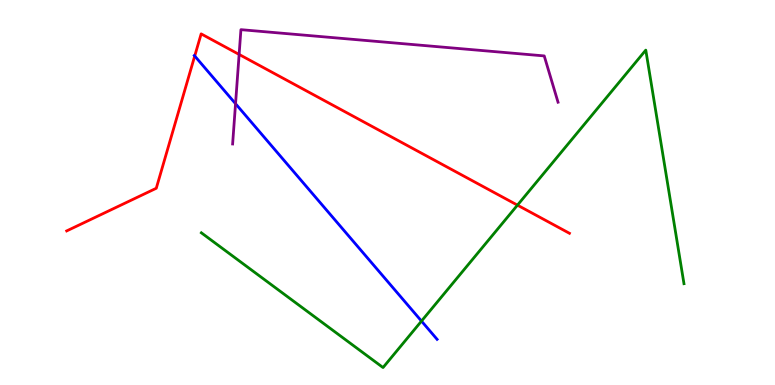[{'lines': ['blue', 'red'], 'intersections': [{'x': 2.51, 'y': 8.55}]}, {'lines': ['green', 'red'], 'intersections': [{'x': 6.68, 'y': 4.67}]}, {'lines': ['purple', 'red'], 'intersections': [{'x': 3.09, 'y': 8.59}]}, {'lines': ['blue', 'green'], 'intersections': [{'x': 5.44, 'y': 1.66}]}, {'lines': ['blue', 'purple'], 'intersections': [{'x': 3.04, 'y': 7.31}]}, {'lines': ['green', 'purple'], 'intersections': []}]